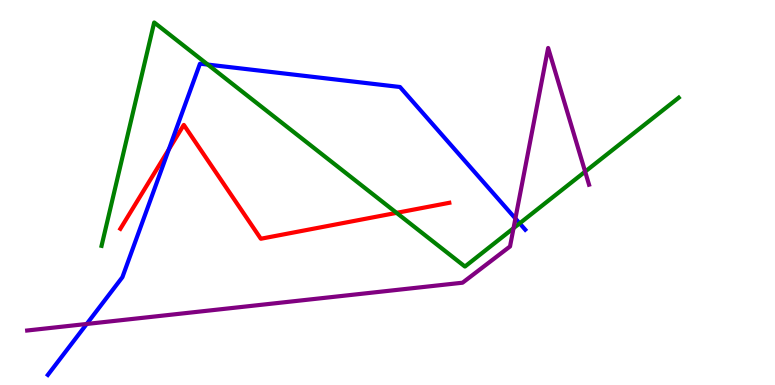[{'lines': ['blue', 'red'], 'intersections': [{'x': 2.18, 'y': 6.12}]}, {'lines': ['green', 'red'], 'intersections': [{'x': 5.12, 'y': 4.47}]}, {'lines': ['purple', 'red'], 'intersections': []}, {'lines': ['blue', 'green'], 'intersections': [{'x': 2.68, 'y': 8.32}, {'x': 6.71, 'y': 4.2}]}, {'lines': ['blue', 'purple'], 'intersections': [{'x': 1.12, 'y': 1.59}, {'x': 6.65, 'y': 4.33}]}, {'lines': ['green', 'purple'], 'intersections': [{'x': 6.63, 'y': 4.07}, {'x': 7.55, 'y': 5.54}]}]